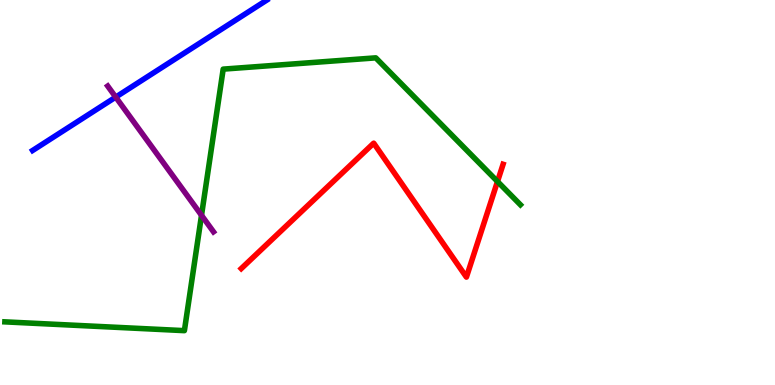[{'lines': ['blue', 'red'], 'intersections': []}, {'lines': ['green', 'red'], 'intersections': [{'x': 6.42, 'y': 5.29}]}, {'lines': ['purple', 'red'], 'intersections': []}, {'lines': ['blue', 'green'], 'intersections': []}, {'lines': ['blue', 'purple'], 'intersections': [{'x': 1.49, 'y': 7.48}]}, {'lines': ['green', 'purple'], 'intersections': [{'x': 2.6, 'y': 4.41}]}]